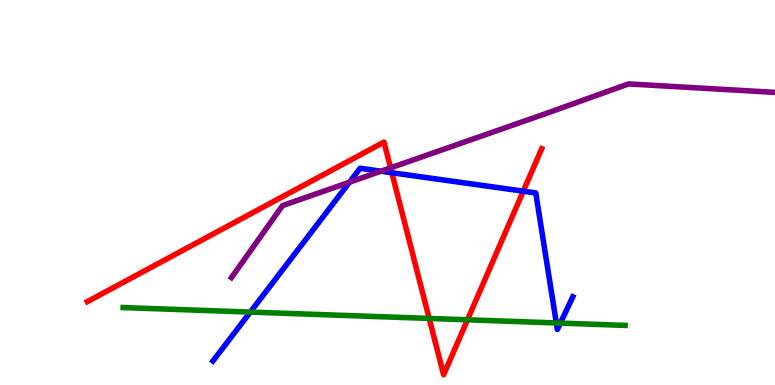[{'lines': ['blue', 'red'], 'intersections': [{'x': 5.06, 'y': 5.51}, {'x': 6.75, 'y': 5.03}]}, {'lines': ['green', 'red'], 'intersections': [{'x': 5.54, 'y': 1.73}, {'x': 6.03, 'y': 1.69}]}, {'lines': ['purple', 'red'], 'intersections': [{'x': 5.04, 'y': 5.64}]}, {'lines': ['blue', 'green'], 'intersections': [{'x': 3.23, 'y': 1.89}, {'x': 7.18, 'y': 1.61}, {'x': 7.23, 'y': 1.61}]}, {'lines': ['blue', 'purple'], 'intersections': [{'x': 4.51, 'y': 5.27}, {'x': 4.92, 'y': 5.55}]}, {'lines': ['green', 'purple'], 'intersections': []}]